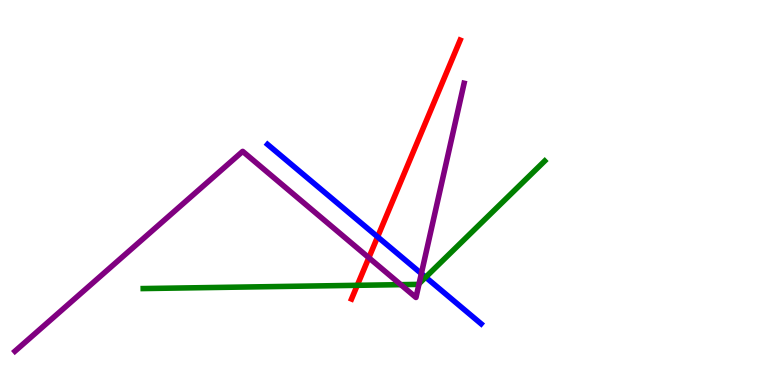[{'lines': ['blue', 'red'], 'intersections': [{'x': 4.87, 'y': 3.85}]}, {'lines': ['green', 'red'], 'intersections': [{'x': 4.61, 'y': 2.59}]}, {'lines': ['purple', 'red'], 'intersections': [{'x': 4.76, 'y': 3.31}]}, {'lines': ['blue', 'green'], 'intersections': [{'x': 5.49, 'y': 2.8}]}, {'lines': ['blue', 'purple'], 'intersections': [{'x': 5.44, 'y': 2.89}]}, {'lines': ['green', 'purple'], 'intersections': [{'x': 5.17, 'y': 2.61}, {'x': 5.41, 'y': 2.63}]}]